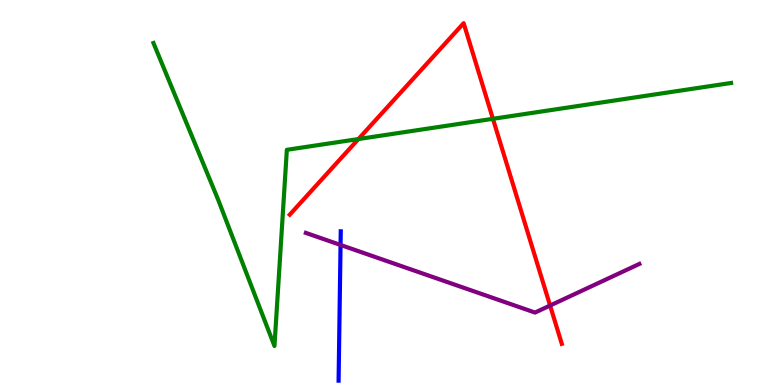[{'lines': ['blue', 'red'], 'intersections': []}, {'lines': ['green', 'red'], 'intersections': [{'x': 4.62, 'y': 6.39}, {'x': 6.36, 'y': 6.91}]}, {'lines': ['purple', 'red'], 'intersections': [{'x': 7.1, 'y': 2.06}]}, {'lines': ['blue', 'green'], 'intersections': []}, {'lines': ['blue', 'purple'], 'intersections': [{'x': 4.39, 'y': 3.64}]}, {'lines': ['green', 'purple'], 'intersections': []}]